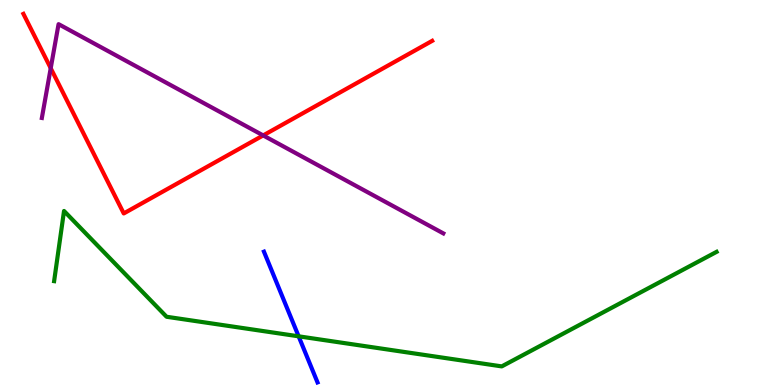[{'lines': ['blue', 'red'], 'intersections': []}, {'lines': ['green', 'red'], 'intersections': []}, {'lines': ['purple', 'red'], 'intersections': [{'x': 0.654, 'y': 8.23}, {'x': 3.4, 'y': 6.48}]}, {'lines': ['blue', 'green'], 'intersections': [{'x': 3.85, 'y': 1.26}]}, {'lines': ['blue', 'purple'], 'intersections': []}, {'lines': ['green', 'purple'], 'intersections': []}]